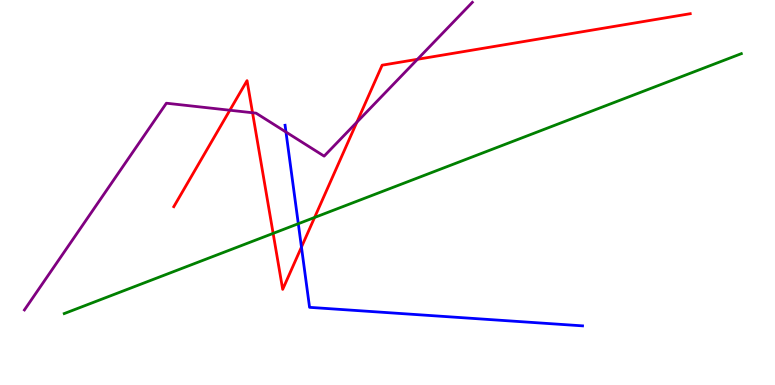[{'lines': ['blue', 'red'], 'intersections': [{'x': 3.89, 'y': 3.58}]}, {'lines': ['green', 'red'], 'intersections': [{'x': 3.52, 'y': 3.94}, {'x': 4.06, 'y': 4.35}]}, {'lines': ['purple', 'red'], 'intersections': [{'x': 2.97, 'y': 7.14}, {'x': 3.26, 'y': 7.07}, {'x': 4.6, 'y': 6.83}, {'x': 5.39, 'y': 8.46}]}, {'lines': ['blue', 'green'], 'intersections': [{'x': 3.85, 'y': 4.19}]}, {'lines': ['blue', 'purple'], 'intersections': [{'x': 3.69, 'y': 6.57}]}, {'lines': ['green', 'purple'], 'intersections': []}]